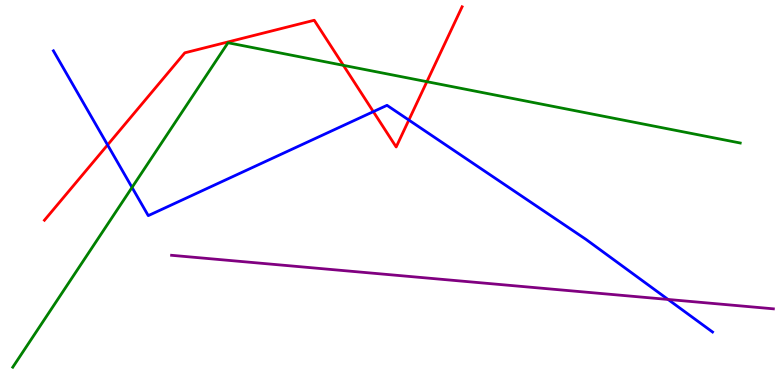[{'lines': ['blue', 'red'], 'intersections': [{'x': 1.39, 'y': 6.24}, {'x': 4.82, 'y': 7.1}, {'x': 5.28, 'y': 6.88}]}, {'lines': ['green', 'red'], 'intersections': [{'x': 4.43, 'y': 8.3}, {'x': 5.51, 'y': 7.88}]}, {'lines': ['purple', 'red'], 'intersections': []}, {'lines': ['blue', 'green'], 'intersections': [{'x': 1.7, 'y': 5.13}]}, {'lines': ['blue', 'purple'], 'intersections': [{'x': 8.62, 'y': 2.22}]}, {'lines': ['green', 'purple'], 'intersections': []}]